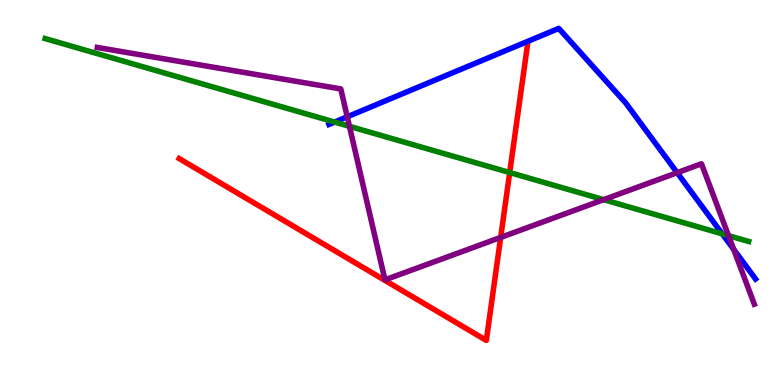[{'lines': ['blue', 'red'], 'intersections': []}, {'lines': ['green', 'red'], 'intersections': [{'x': 6.58, 'y': 5.52}]}, {'lines': ['purple', 'red'], 'intersections': [{'x': 6.46, 'y': 3.83}]}, {'lines': ['blue', 'green'], 'intersections': [{'x': 4.32, 'y': 6.83}, {'x': 9.32, 'y': 3.93}]}, {'lines': ['blue', 'purple'], 'intersections': [{'x': 4.48, 'y': 6.97}, {'x': 8.74, 'y': 5.51}, {'x': 9.47, 'y': 3.52}]}, {'lines': ['green', 'purple'], 'intersections': [{'x': 4.51, 'y': 6.72}, {'x': 7.79, 'y': 4.81}, {'x': 9.4, 'y': 3.88}]}]